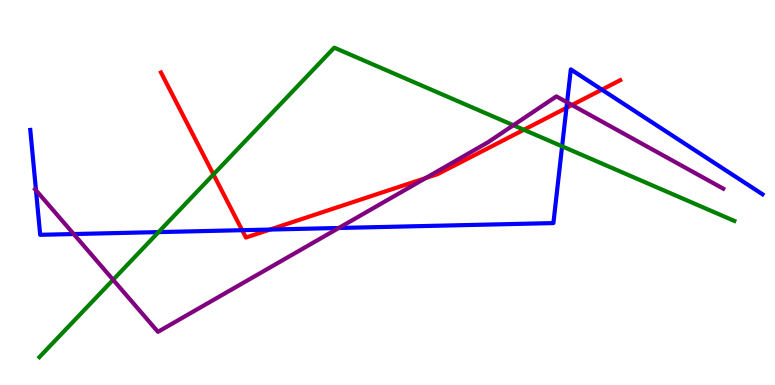[{'lines': ['blue', 'red'], 'intersections': [{'x': 3.12, 'y': 4.02}, {'x': 3.48, 'y': 4.04}, {'x': 7.31, 'y': 7.2}, {'x': 7.77, 'y': 7.67}]}, {'lines': ['green', 'red'], 'intersections': [{'x': 2.75, 'y': 5.47}, {'x': 6.76, 'y': 6.63}]}, {'lines': ['purple', 'red'], 'intersections': [{'x': 5.49, 'y': 5.37}, {'x': 7.38, 'y': 7.27}]}, {'lines': ['blue', 'green'], 'intersections': [{'x': 2.05, 'y': 3.97}, {'x': 7.25, 'y': 6.2}]}, {'lines': ['blue', 'purple'], 'intersections': [{'x': 0.464, 'y': 5.06}, {'x': 0.951, 'y': 3.92}, {'x': 4.37, 'y': 4.08}, {'x': 7.32, 'y': 7.34}]}, {'lines': ['green', 'purple'], 'intersections': [{'x': 1.46, 'y': 2.73}, {'x': 6.62, 'y': 6.75}]}]